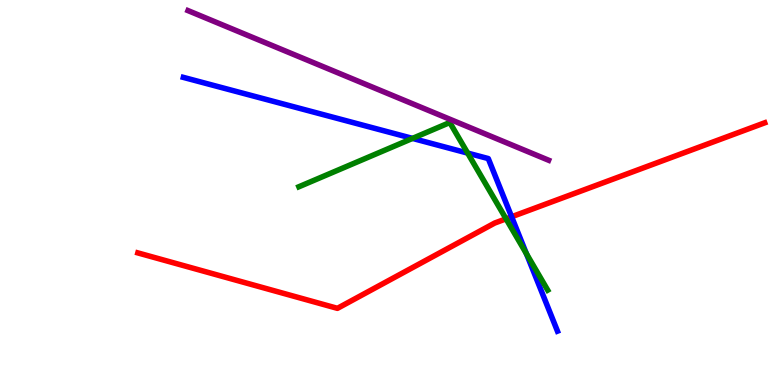[{'lines': ['blue', 'red'], 'intersections': [{'x': 6.6, 'y': 4.37}]}, {'lines': ['green', 'red'], 'intersections': [{'x': 6.53, 'y': 4.32}]}, {'lines': ['purple', 'red'], 'intersections': []}, {'lines': ['blue', 'green'], 'intersections': [{'x': 5.32, 'y': 6.41}, {'x': 6.03, 'y': 6.02}, {'x': 6.79, 'y': 3.41}]}, {'lines': ['blue', 'purple'], 'intersections': []}, {'lines': ['green', 'purple'], 'intersections': []}]